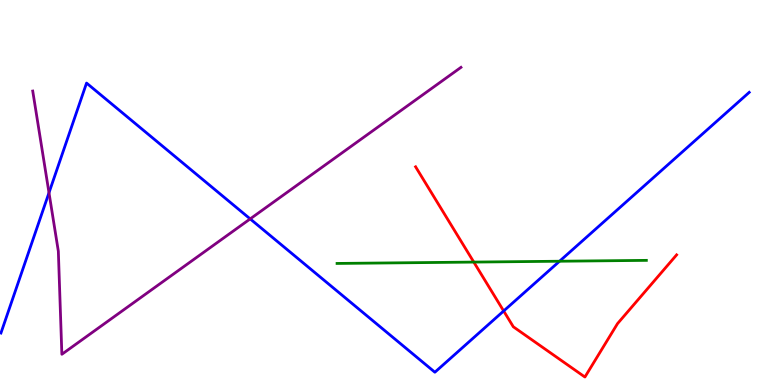[{'lines': ['blue', 'red'], 'intersections': [{'x': 6.5, 'y': 1.92}]}, {'lines': ['green', 'red'], 'intersections': [{'x': 6.11, 'y': 3.19}]}, {'lines': ['purple', 'red'], 'intersections': []}, {'lines': ['blue', 'green'], 'intersections': [{'x': 7.22, 'y': 3.21}]}, {'lines': ['blue', 'purple'], 'intersections': [{'x': 0.632, 'y': 4.99}, {'x': 3.23, 'y': 4.31}]}, {'lines': ['green', 'purple'], 'intersections': []}]